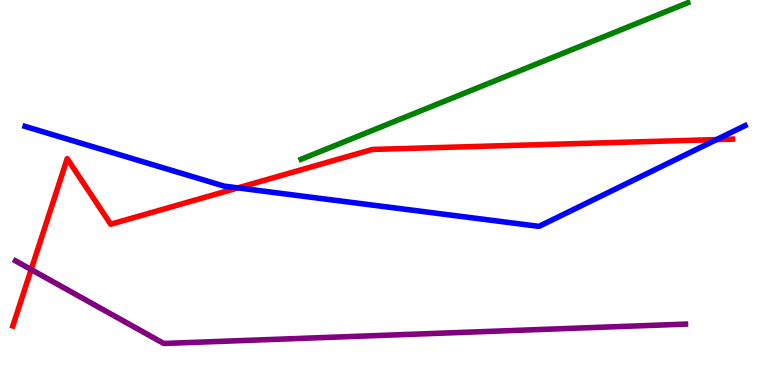[{'lines': ['blue', 'red'], 'intersections': [{'x': 3.07, 'y': 5.12}, {'x': 9.25, 'y': 6.37}]}, {'lines': ['green', 'red'], 'intersections': []}, {'lines': ['purple', 'red'], 'intersections': [{'x': 0.402, 'y': 3.0}]}, {'lines': ['blue', 'green'], 'intersections': []}, {'lines': ['blue', 'purple'], 'intersections': []}, {'lines': ['green', 'purple'], 'intersections': []}]